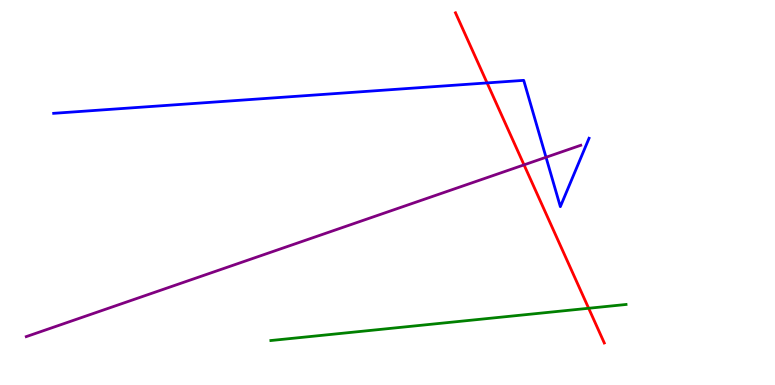[{'lines': ['blue', 'red'], 'intersections': [{'x': 6.29, 'y': 7.85}]}, {'lines': ['green', 'red'], 'intersections': [{'x': 7.6, 'y': 1.99}]}, {'lines': ['purple', 'red'], 'intersections': [{'x': 6.76, 'y': 5.72}]}, {'lines': ['blue', 'green'], 'intersections': []}, {'lines': ['blue', 'purple'], 'intersections': [{'x': 7.05, 'y': 5.91}]}, {'lines': ['green', 'purple'], 'intersections': []}]